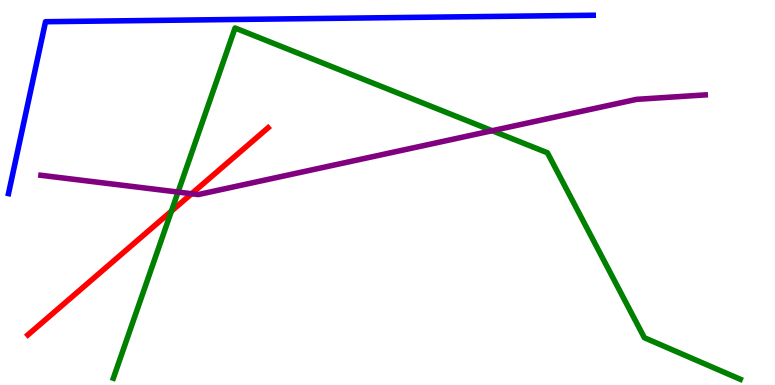[{'lines': ['blue', 'red'], 'intersections': []}, {'lines': ['green', 'red'], 'intersections': [{'x': 2.21, 'y': 4.52}]}, {'lines': ['purple', 'red'], 'intersections': [{'x': 2.47, 'y': 4.97}]}, {'lines': ['blue', 'green'], 'intersections': []}, {'lines': ['blue', 'purple'], 'intersections': []}, {'lines': ['green', 'purple'], 'intersections': [{'x': 2.3, 'y': 5.01}, {'x': 6.35, 'y': 6.6}]}]